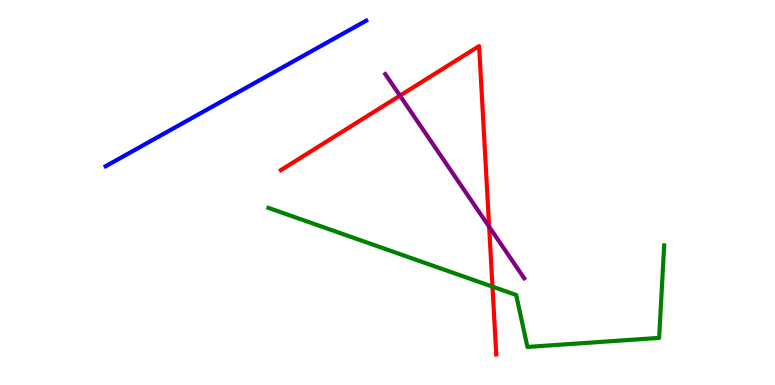[{'lines': ['blue', 'red'], 'intersections': []}, {'lines': ['green', 'red'], 'intersections': [{'x': 6.35, 'y': 2.55}]}, {'lines': ['purple', 'red'], 'intersections': [{'x': 5.16, 'y': 7.52}, {'x': 6.31, 'y': 4.11}]}, {'lines': ['blue', 'green'], 'intersections': []}, {'lines': ['blue', 'purple'], 'intersections': []}, {'lines': ['green', 'purple'], 'intersections': []}]